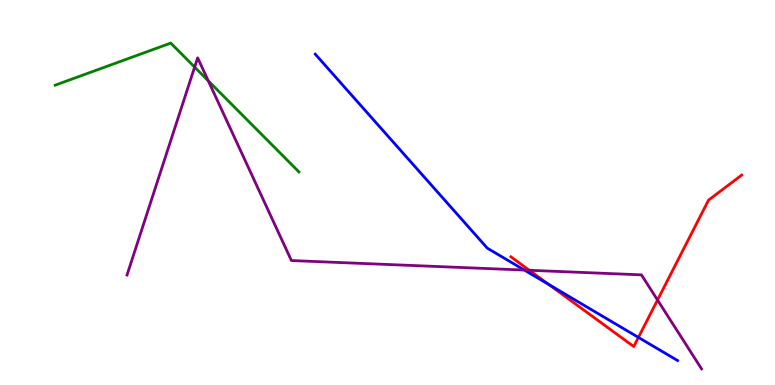[{'lines': ['blue', 'red'], 'intersections': [{'x': 7.08, 'y': 2.61}, {'x': 8.24, 'y': 1.24}]}, {'lines': ['green', 'red'], 'intersections': []}, {'lines': ['purple', 'red'], 'intersections': [{'x': 6.83, 'y': 2.98}, {'x': 8.48, 'y': 2.21}]}, {'lines': ['blue', 'green'], 'intersections': []}, {'lines': ['blue', 'purple'], 'intersections': [{'x': 6.77, 'y': 2.99}]}, {'lines': ['green', 'purple'], 'intersections': [{'x': 2.51, 'y': 8.26}, {'x': 2.69, 'y': 7.9}]}]